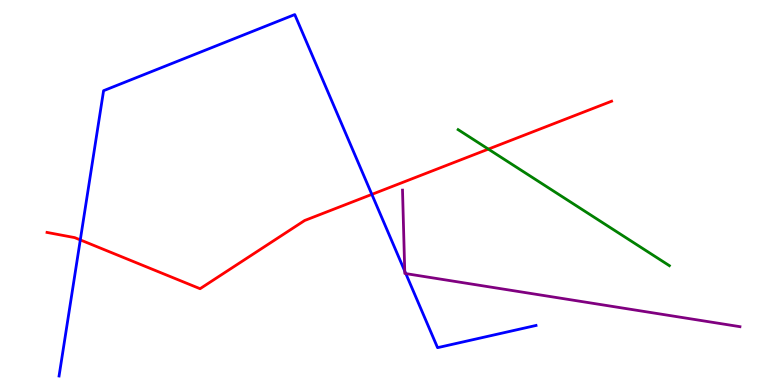[{'lines': ['blue', 'red'], 'intersections': [{'x': 1.04, 'y': 3.77}, {'x': 4.8, 'y': 4.95}]}, {'lines': ['green', 'red'], 'intersections': [{'x': 6.3, 'y': 6.13}]}, {'lines': ['purple', 'red'], 'intersections': []}, {'lines': ['blue', 'green'], 'intersections': []}, {'lines': ['blue', 'purple'], 'intersections': [{'x': 5.22, 'y': 2.96}, {'x': 5.24, 'y': 2.89}]}, {'lines': ['green', 'purple'], 'intersections': []}]